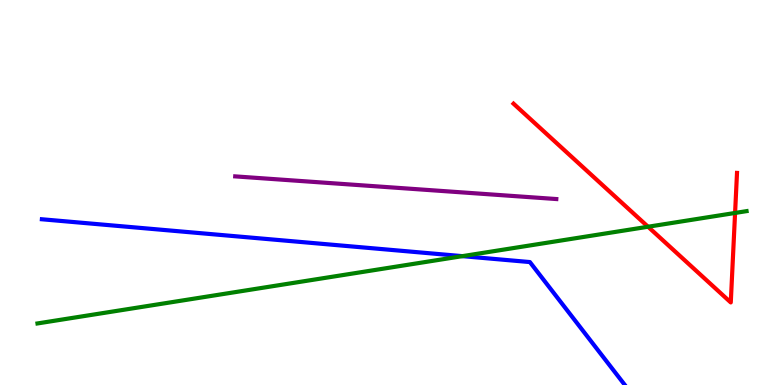[{'lines': ['blue', 'red'], 'intersections': []}, {'lines': ['green', 'red'], 'intersections': [{'x': 8.36, 'y': 4.11}, {'x': 9.48, 'y': 4.47}]}, {'lines': ['purple', 'red'], 'intersections': []}, {'lines': ['blue', 'green'], 'intersections': [{'x': 5.97, 'y': 3.35}]}, {'lines': ['blue', 'purple'], 'intersections': []}, {'lines': ['green', 'purple'], 'intersections': []}]